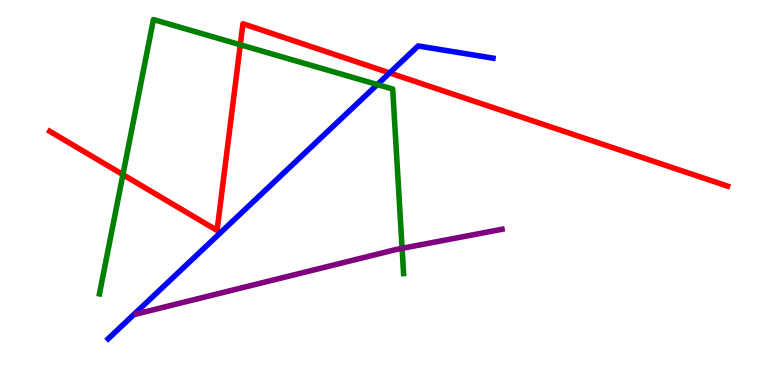[{'lines': ['blue', 'red'], 'intersections': [{'x': 5.03, 'y': 8.11}]}, {'lines': ['green', 'red'], 'intersections': [{'x': 1.59, 'y': 5.46}, {'x': 3.1, 'y': 8.84}]}, {'lines': ['purple', 'red'], 'intersections': []}, {'lines': ['blue', 'green'], 'intersections': [{'x': 4.87, 'y': 7.8}]}, {'lines': ['blue', 'purple'], 'intersections': []}, {'lines': ['green', 'purple'], 'intersections': [{'x': 5.19, 'y': 3.55}]}]